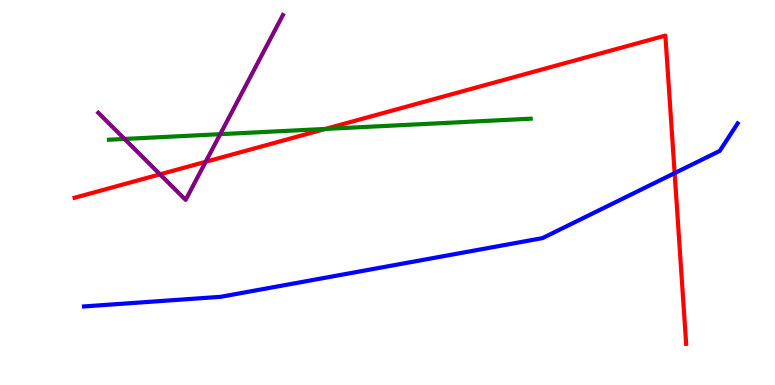[{'lines': ['blue', 'red'], 'intersections': [{'x': 8.71, 'y': 5.5}]}, {'lines': ['green', 'red'], 'intersections': [{'x': 4.2, 'y': 6.65}]}, {'lines': ['purple', 'red'], 'intersections': [{'x': 2.06, 'y': 5.47}, {'x': 2.65, 'y': 5.8}]}, {'lines': ['blue', 'green'], 'intersections': []}, {'lines': ['blue', 'purple'], 'intersections': []}, {'lines': ['green', 'purple'], 'intersections': [{'x': 1.61, 'y': 6.39}, {'x': 2.84, 'y': 6.51}]}]